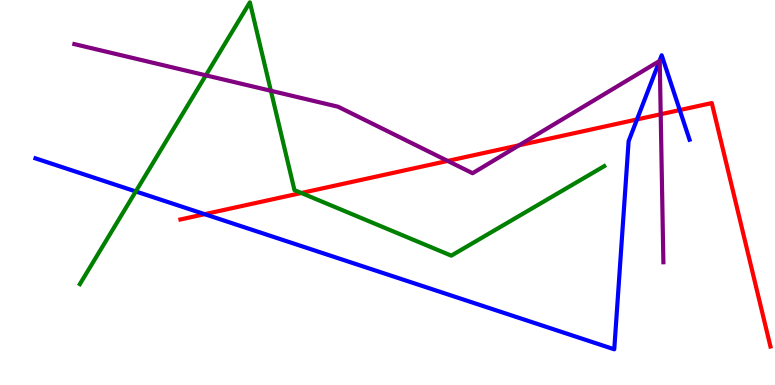[{'lines': ['blue', 'red'], 'intersections': [{'x': 2.64, 'y': 4.44}, {'x': 8.22, 'y': 6.9}, {'x': 8.77, 'y': 7.14}]}, {'lines': ['green', 'red'], 'intersections': [{'x': 3.89, 'y': 4.99}]}, {'lines': ['purple', 'red'], 'intersections': [{'x': 5.78, 'y': 5.82}, {'x': 6.7, 'y': 6.23}, {'x': 8.53, 'y': 7.03}]}, {'lines': ['blue', 'green'], 'intersections': [{'x': 1.75, 'y': 5.03}]}, {'lines': ['blue', 'purple'], 'intersections': [{'x': 8.51, 'y': 8.42}]}, {'lines': ['green', 'purple'], 'intersections': [{'x': 2.66, 'y': 8.04}, {'x': 3.5, 'y': 7.64}]}]